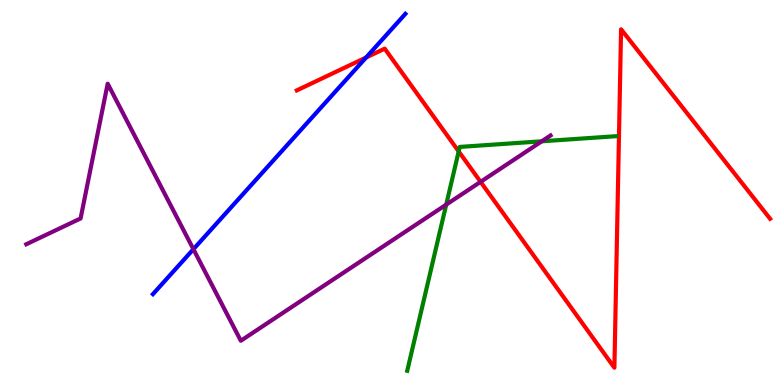[{'lines': ['blue', 'red'], 'intersections': [{'x': 4.72, 'y': 8.51}]}, {'lines': ['green', 'red'], 'intersections': [{'x': 5.92, 'y': 6.07}]}, {'lines': ['purple', 'red'], 'intersections': [{'x': 6.2, 'y': 5.28}]}, {'lines': ['blue', 'green'], 'intersections': []}, {'lines': ['blue', 'purple'], 'intersections': [{'x': 2.5, 'y': 3.53}]}, {'lines': ['green', 'purple'], 'intersections': [{'x': 5.76, 'y': 4.68}, {'x': 6.99, 'y': 6.33}]}]